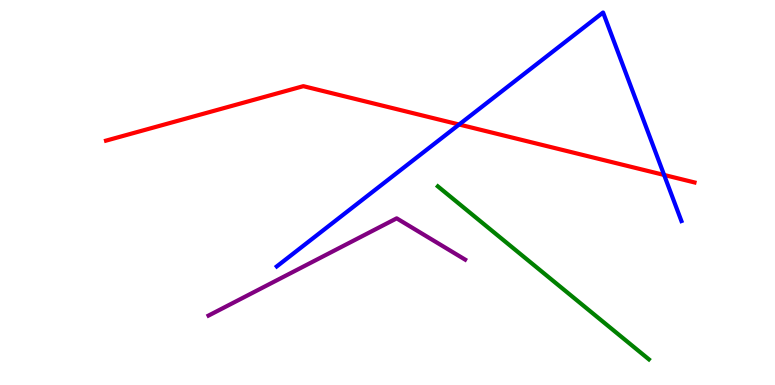[{'lines': ['blue', 'red'], 'intersections': [{'x': 5.92, 'y': 6.77}, {'x': 8.57, 'y': 5.46}]}, {'lines': ['green', 'red'], 'intersections': []}, {'lines': ['purple', 'red'], 'intersections': []}, {'lines': ['blue', 'green'], 'intersections': []}, {'lines': ['blue', 'purple'], 'intersections': []}, {'lines': ['green', 'purple'], 'intersections': []}]